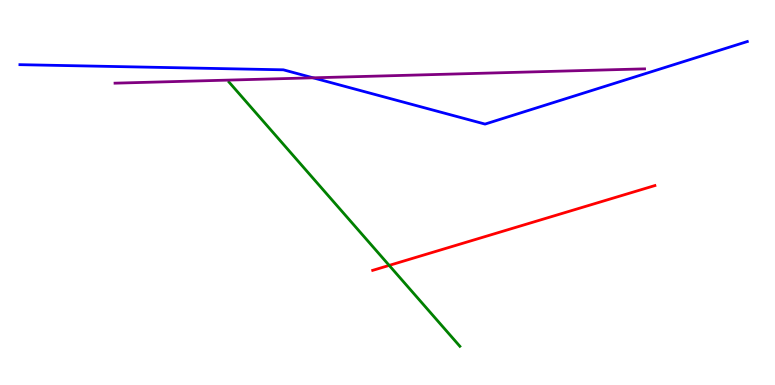[{'lines': ['blue', 'red'], 'intersections': []}, {'lines': ['green', 'red'], 'intersections': [{'x': 5.02, 'y': 3.11}]}, {'lines': ['purple', 'red'], 'intersections': []}, {'lines': ['blue', 'green'], 'intersections': []}, {'lines': ['blue', 'purple'], 'intersections': [{'x': 4.04, 'y': 7.98}]}, {'lines': ['green', 'purple'], 'intersections': []}]